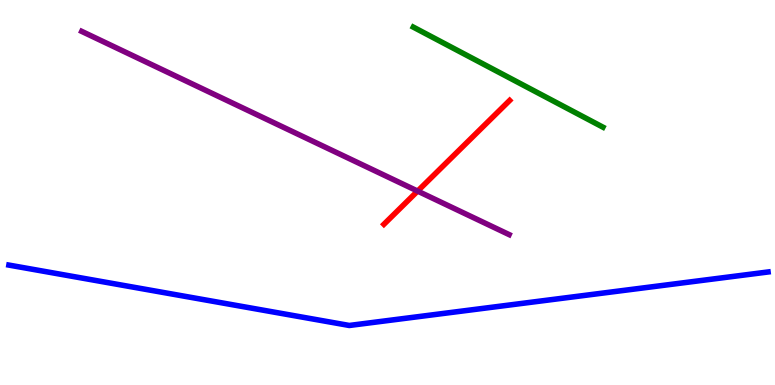[{'lines': ['blue', 'red'], 'intersections': []}, {'lines': ['green', 'red'], 'intersections': []}, {'lines': ['purple', 'red'], 'intersections': [{'x': 5.39, 'y': 5.04}]}, {'lines': ['blue', 'green'], 'intersections': []}, {'lines': ['blue', 'purple'], 'intersections': []}, {'lines': ['green', 'purple'], 'intersections': []}]